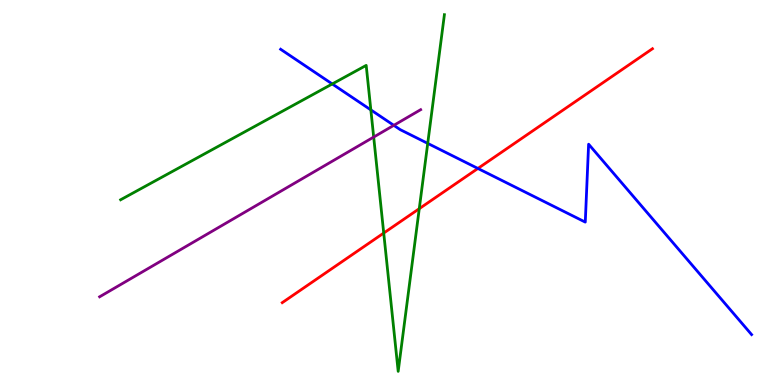[{'lines': ['blue', 'red'], 'intersections': [{'x': 6.17, 'y': 5.62}]}, {'lines': ['green', 'red'], 'intersections': [{'x': 4.95, 'y': 3.95}, {'x': 5.41, 'y': 4.58}]}, {'lines': ['purple', 'red'], 'intersections': []}, {'lines': ['blue', 'green'], 'intersections': [{'x': 4.29, 'y': 7.82}, {'x': 4.79, 'y': 7.15}, {'x': 5.52, 'y': 6.28}]}, {'lines': ['blue', 'purple'], 'intersections': [{'x': 5.08, 'y': 6.74}]}, {'lines': ['green', 'purple'], 'intersections': [{'x': 4.82, 'y': 6.44}]}]